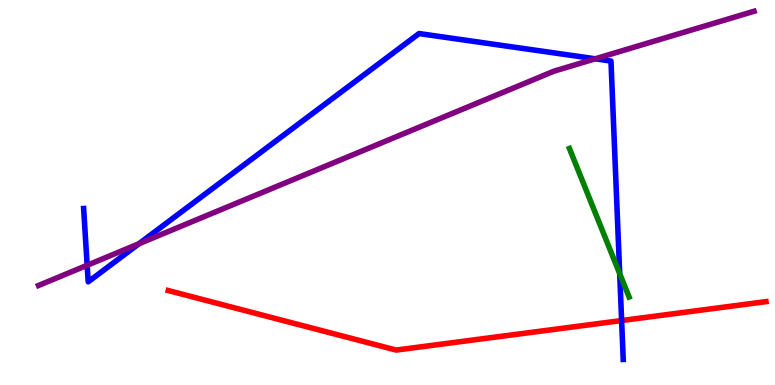[{'lines': ['blue', 'red'], 'intersections': [{'x': 8.02, 'y': 1.67}]}, {'lines': ['green', 'red'], 'intersections': []}, {'lines': ['purple', 'red'], 'intersections': []}, {'lines': ['blue', 'green'], 'intersections': [{'x': 8.0, 'y': 2.89}]}, {'lines': ['blue', 'purple'], 'intersections': [{'x': 1.12, 'y': 3.11}, {'x': 1.79, 'y': 3.67}, {'x': 7.68, 'y': 8.47}]}, {'lines': ['green', 'purple'], 'intersections': []}]